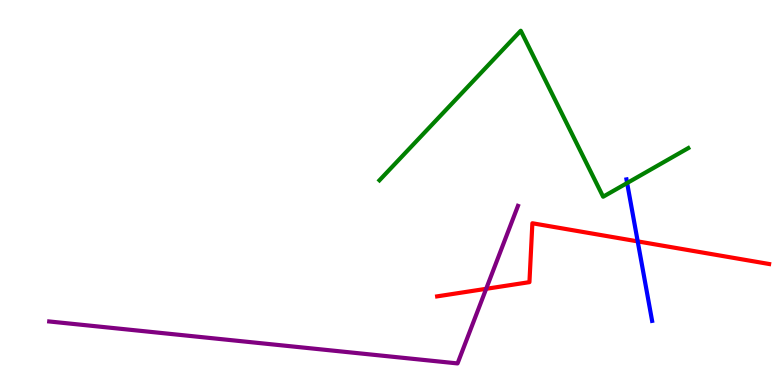[{'lines': ['blue', 'red'], 'intersections': [{'x': 8.23, 'y': 3.73}]}, {'lines': ['green', 'red'], 'intersections': []}, {'lines': ['purple', 'red'], 'intersections': [{'x': 6.27, 'y': 2.5}]}, {'lines': ['blue', 'green'], 'intersections': [{'x': 8.09, 'y': 5.25}]}, {'lines': ['blue', 'purple'], 'intersections': []}, {'lines': ['green', 'purple'], 'intersections': []}]